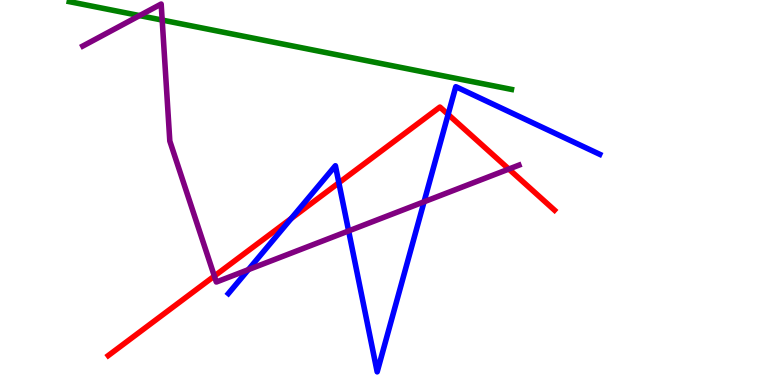[{'lines': ['blue', 'red'], 'intersections': [{'x': 3.76, 'y': 4.33}, {'x': 4.37, 'y': 5.25}, {'x': 5.78, 'y': 7.03}]}, {'lines': ['green', 'red'], 'intersections': []}, {'lines': ['purple', 'red'], 'intersections': [{'x': 2.77, 'y': 2.83}, {'x': 6.57, 'y': 5.61}]}, {'lines': ['blue', 'green'], 'intersections': []}, {'lines': ['blue', 'purple'], 'intersections': [{'x': 3.21, 'y': 3.0}, {'x': 4.5, 'y': 4.0}, {'x': 5.47, 'y': 4.76}]}, {'lines': ['green', 'purple'], 'intersections': [{'x': 1.8, 'y': 9.59}, {'x': 2.09, 'y': 9.48}]}]